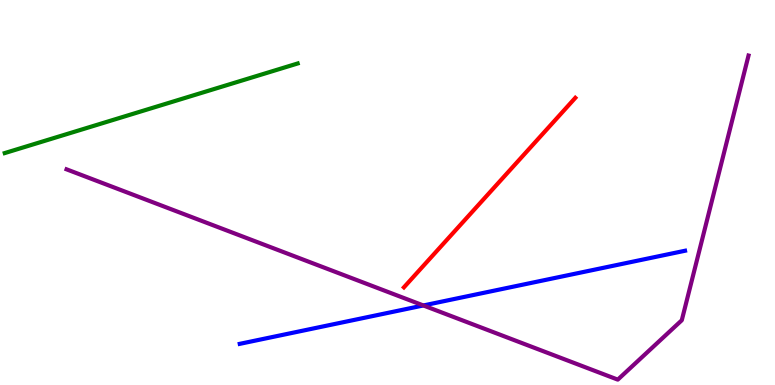[{'lines': ['blue', 'red'], 'intersections': []}, {'lines': ['green', 'red'], 'intersections': []}, {'lines': ['purple', 'red'], 'intersections': []}, {'lines': ['blue', 'green'], 'intersections': []}, {'lines': ['blue', 'purple'], 'intersections': [{'x': 5.46, 'y': 2.07}]}, {'lines': ['green', 'purple'], 'intersections': []}]